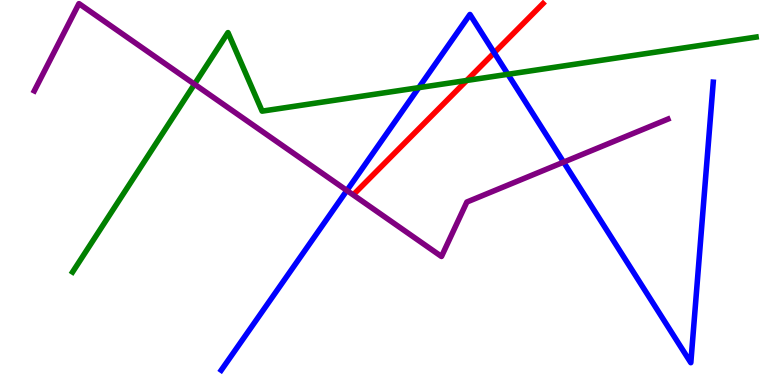[{'lines': ['blue', 'red'], 'intersections': [{'x': 6.38, 'y': 8.63}]}, {'lines': ['green', 'red'], 'intersections': [{'x': 6.02, 'y': 7.91}]}, {'lines': ['purple', 'red'], 'intersections': []}, {'lines': ['blue', 'green'], 'intersections': [{'x': 5.4, 'y': 7.72}, {'x': 6.55, 'y': 8.07}]}, {'lines': ['blue', 'purple'], 'intersections': [{'x': 4.48, 'y': 5.05}, {'x': 7.27, 'y': 5.79}]}, {'lines': ['green', 'purple'], 'intersections': [{'x': 2.51, 'y': 7.81}]}]